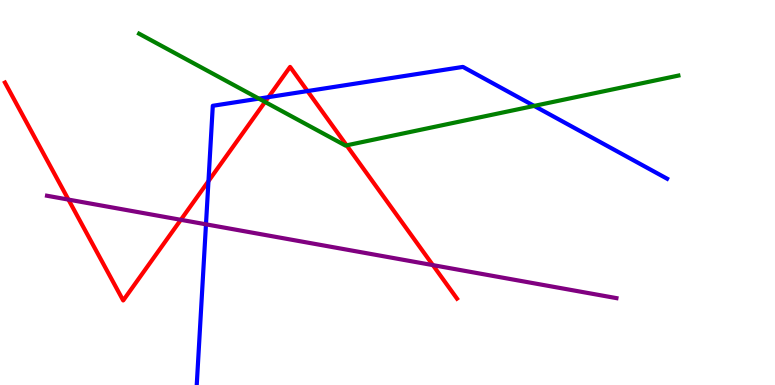[{'lines': ['blue', 'red'], 'intersections': [{'x': 2.69, 'y': 5.3}, {'x': 3.46, 'y': 7.48}, {'x': 3.97, 'y': 7.63}]}, {'lines': ['green', 'red'], 'intersections': [{'x': 3.42, 'y': 7.35}, {'x': 4.47, 'y': 6.22}]}, {'lines': ['purple', 'red'], 'intersections': [{'x': 0.883, 'y': 4.82}, {'x': 2.33, 'y': 4.29}, {'x': 5.59, 'y': 3.11}]}, {'lines': ['blue', 'green'], 'intersections': [{'x': 3.34, 'y': 7.44}, {'x': 6.89, 'y': 7.25}]}, {'lines': ['blue', 'purple'], 'intersections': [{'x': 2.66, 'y': 4.17}]}, {'lines': ['green', 'purple'], 'intersections': []}]